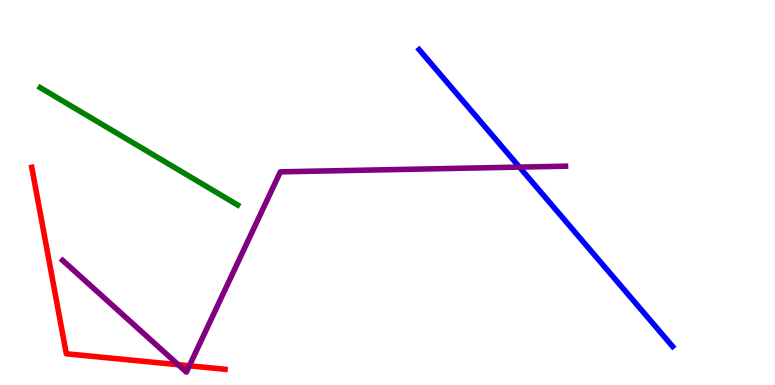[{'lines': ['blue', 'red'], 'intersections': []}, {'lines': ['green', 'red'], 'intersections': []}, {'lines': ['purple', 'red'], 'intersections': [{'x': 2.3, 'y': 0.527}, {'x': 2.44, 'y': 0.499}]}, {'lines': ['blue', 'green'], 'intersections': []}, {'lines': ['blue', 'purple'], 'intersections': [{'x': 6.7, 'y': 5.66}]}, {'lines': ['green', 'purple'], 'intersections': []}]